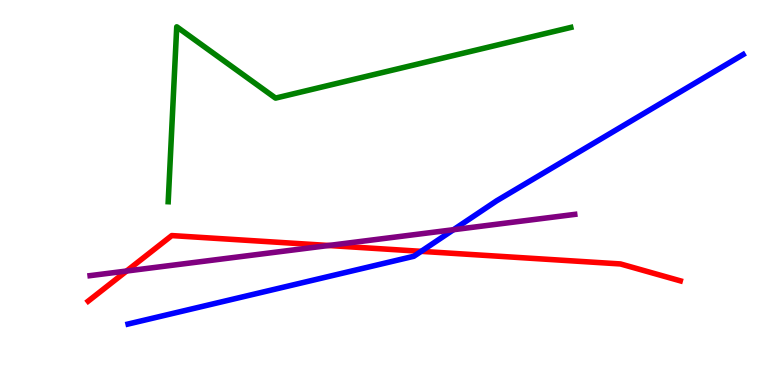[{'lines': ['blue', 'red'], 'intersections': [{'x': 5.43, 'y': 3.47}]}, {'lines': ['green', 'red'], 'intersections': []}, {'lines': ['purple', 'red'], 'intersections': [{'x': 1.63, 'y': 2.96}, {'x': 4.24, 'y': 3.62}]}, {'lines': ['blue', 'green'], 'intersections': []}, {'lines': ['blue', 'purple'], 'intersections': [{'x': 5.85, 'y': 4.03}]}, {'lines': ['green', 'purple'], 'intersections': []}]